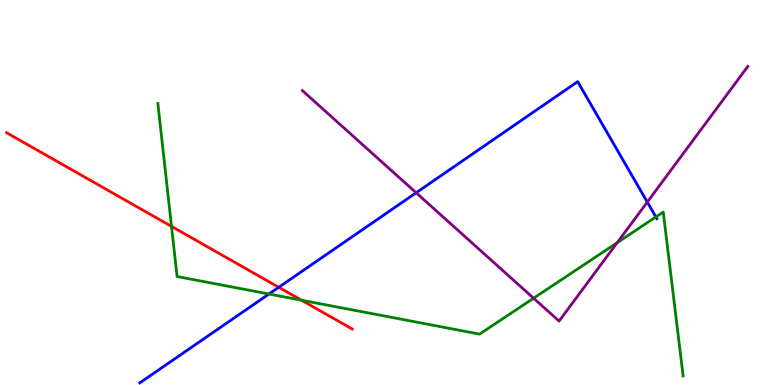[{'lines': ['blue', 'red'], 'intersections': [{'x': 3.6, 'y': 2.54}]}, {'lines': ['green', 'red'], 'intersections': [{'x': 2.21, 'y': 4.12}, {'x': 3.89, 'y': 2.2}]}, {'lines': ['purple', 'red'], 'intersections': []}, {'lines': ['blue', 'green'], 'intersections': [{'x': 3.47, 'y': 2.36}, {'x': 8.46, 'y': 4.36}]}, {'lines': ['blue', 'purple'], 'intersections': [{'x': 5.37, 'y': 4.99}, {'x': 8.35, 'y': 4.75}]}, {'lines': ['green', 'purple'], 'intersections': [{'x': 6.89, 'y': 2.25}, {'x': 7.96, 'y': 3.7}]}]